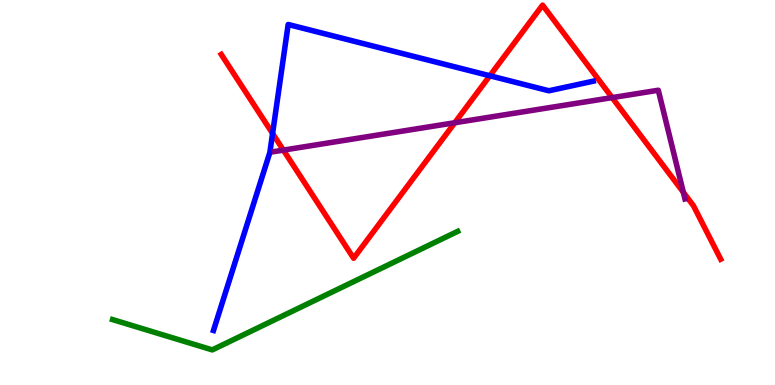[{'lines': ['blue', 'red'], 'intersections': [{'x': 3.52, 'y': 6.53}, {'x': 6.32, 'y': 8.03}]}, {'lines': ['green', 'red'], 'intersections': []}, {'lines': ['purple', 'red'], 'intersections': [{'x': 3.66, 'y': 6.1}, {'x': 5.87, 'y': 6.81}, {'x': 7.9, 'y': 7.46}, {'x': 8.82, 'y': 5.01}]}, {'lines': ['blue', 'green'], 'intersections': []}, {'lines': ['blue', 'purple'], 'intersections': []}, {'lines': ['green', 'purple'], 'intersections': []}]